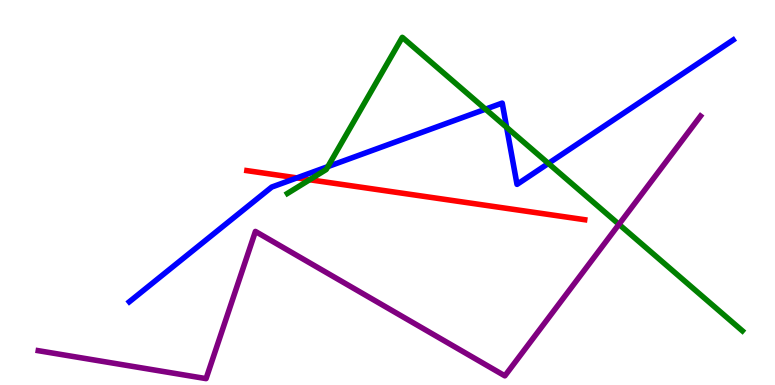[{'lines': ['blue', 'red'], 'intersections': [{'x': 3.83, 'y': 5.38}]}, {'lines': ['green', 'red'], 'intersections': [{'x': 4.0, 'y': 5.33}]}, {'lines': ['purple', 'red'], 'intersections': []}, {'lines': ['blue', 'green'], 'intersections': [{'x': 4.23, 'y': 5.67}, {'x': 6.26, 'y': 7.16}, {'x': 6.54, 'y': 6.69}, {'x': 7.08, 'y': 5.76}]}, {'lines': ['blue', 'purple'], 'intersections': []}, {'lines': ['green', 'purple'], 'intersections': [{'x': 7.99, 'y': 4.17}]}]